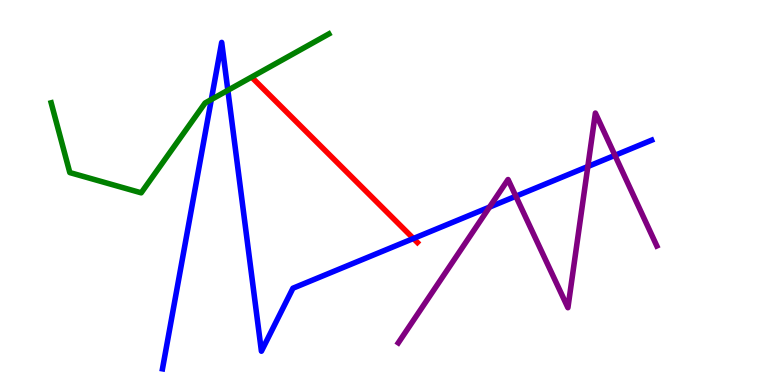[{'lines': ['blue', 'red'], 'intersections': [{'x': 5.33, 'y': 3.81}]}, {'lines': ['green', 'red'], 'intersections': []}, {'lines': ['purple', 'red'], 'intersections': []}, {'lines': ['blue', 'green'], 'intersections': [{'x': 2.73, 'y': 7.41}, {'x': 2.94, 'y': 7.65}]}, {'lines': ['blue', 'purple'], 'intersections': [{'x': 6.32, 'y': 4.62}, {'x': 6.66, 'y': 4.9}, {'x': 7.58, 'y': 5.67}, {'x': 7.93, 'y': 5.97}]}, {'lines': ['green', 'purple'], 'intersections': []}]